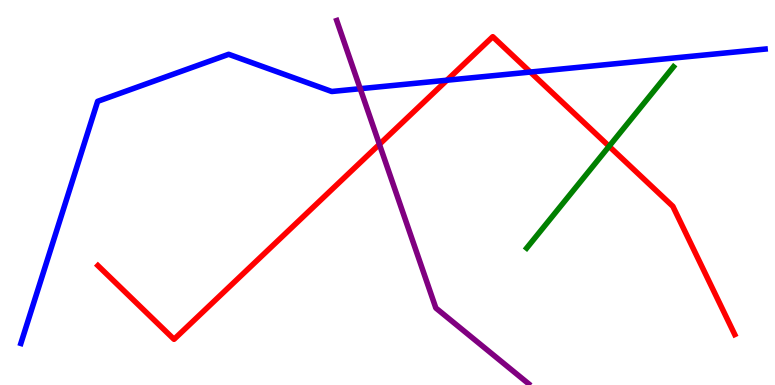[{'lines': ['blue', 'red'], 'intersections': [{'x': 5.77, 'y': 7.92}, {'x': 6.84, 'y': 8.13}]}, {'lines': ['green', 'red'], 'intersections': [{'x': 7.86, 'y': 6.2}]}, {'lines': ['purple', 'red'], 'intersections': [{'x': 4.9, 'y': 6.25}]}, {'lines': ['blue', 'green'], 'intersections': []}, {'lines': ['blue', 'purple'], 'intersections': [{'x': 4.65, 'y': 7.7}]}, {'lines': ['green', 'purple'], 'intersections': []}]